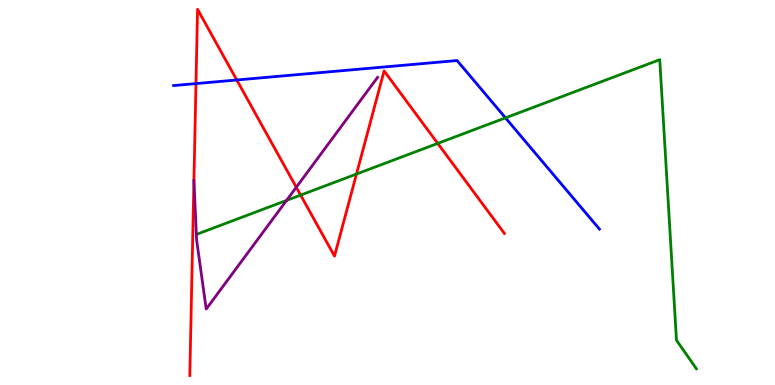[{'lines': ['blue', 'red'], 'intersections': [{'x': 2.53, 'y': 7.83}, {'x': 3.05, 'y': 7.92}]}, {'lines': ['green', 'red'], 'intersections': [{'x': 3.88, 'y': 4.93}, {'x': 4.6, 'y': 5.48}, {'x': 5.65, 'y': 6.28}]}, {'lines': ['purple', 'red'], 'intersections': [{'x': 3.82, 'y': 5.14}]}, {'lines': ['blue', 'green'], 'intersections': [{'x': 6.52, 'y': 6.94}]}, {'lines': ['blue', 'purple'], 'intersections': []}, {'lines': ['green', 'purple'], 'intersections': [{'x': 3.7, 'y': 4.79}]}]